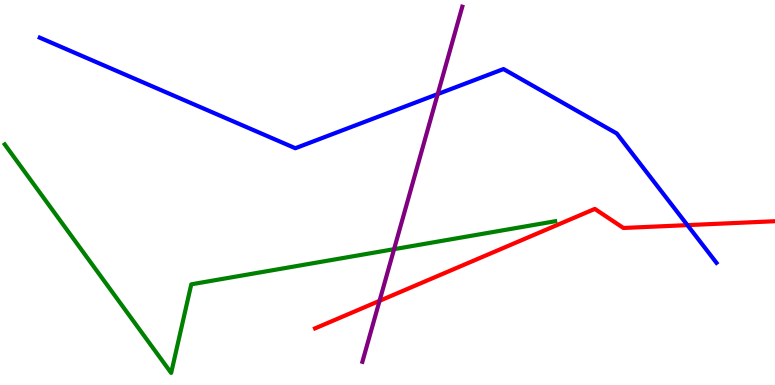[{'lines': ['blue', 'red'], 'intersections': [{'x': 8.87, 'y': 4.15}]}, {'lines': ['green', 'red'], 'intersections': []}, {'lines': ['purple', 'red'], 'intersections': [{'x': 4.9, 'y': 2.19}]}, {'lines': ['blue', 'green'], 'intersections': []}, {'lines': ['blue', 'purple'], 'intersections': [{'x': 5.65, 'y': 7.56}]}, {'lines': ['green', 'purple'], 'intersections': [{'x': 5.08, 'y': 3.53}]}]